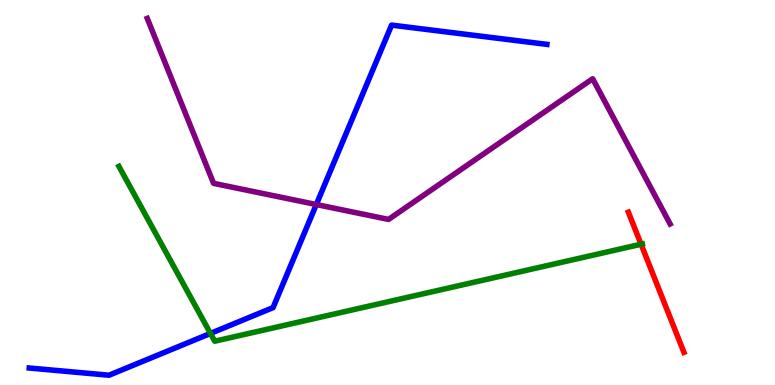[{'lines': ['blue', 'red'], 'intersections': []}, {'lines': ['green', 'red'], 'intersections': [{'x': 8.27, 'y': 3.66}]}, {'lines': ['purple', 'red'], 'intersections': []}, {'lines': ['blue', 'green'], 'intersections': [{'x': 2.72, 'y': 1.34}]}, {'lines': ['blue', 'purple'], 'intersections': [{'x': 4.08, 'y': 4.69}]}, {'lines': ['green', 'purple'], 'intersections': []}]